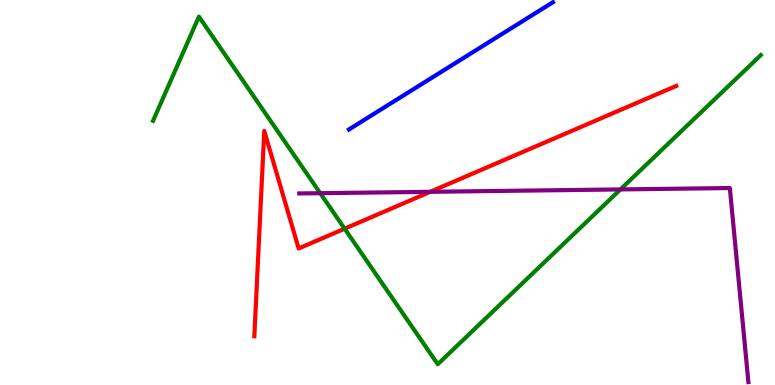[{'lines': ['blue', 'red'], 'intersections': []}, {'lines': ['green', 'red'], 'intersections': [{'x': 4.45, 'y': 4.06}]}, {'lines': ['purple', 'red'], 'intersections': [{'x': 5.55, 'y': 5.02}]}, {'lines': ['blue', 'green'], 'intersections': []}, {'lines': ['blue', 'purple'], 'intersections': []}, {'lines': ['green', 'purple'], 'intersections': [{'x': 4.13, 'y': 4.98}, {'x': 8.01, 'y': 5.08}]}]